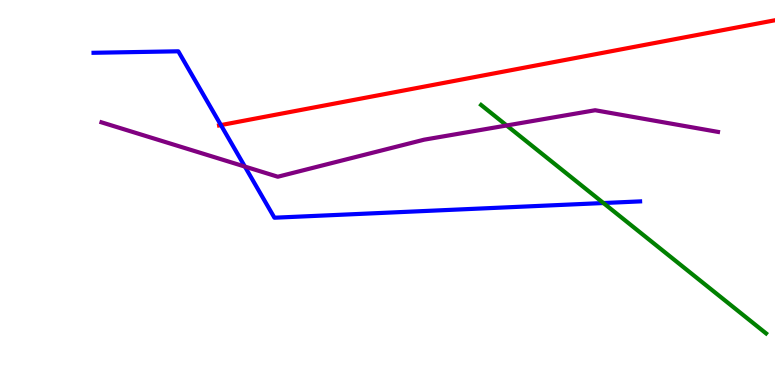[{'lines': ['blue', 'red'], 'intersections': [{'x': 2.85, 'y': 6.75}]}, {'lines': ['green', 'red'], 'intersections': []}, {'lines': ['purple', 'red'], 'intersections': []}, {'lines': ['blue', 'green'], 'intersections': [{'x': 7.79, 'y': 4.73}]}, {'lines': ['blue', 'purple'], 'intersections': [{'x': 3.16, 'y': 5.67}]}, {'lines': ['green', 'purple'], 'intersections': [{'x': 6.54, 'y': 6.74}]}]